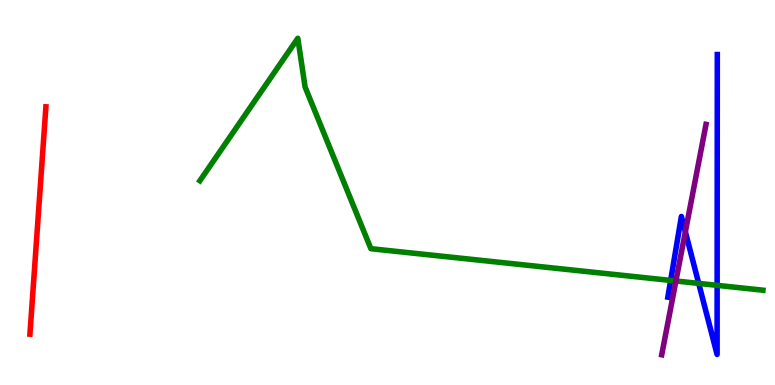[{'lines': ['blue', 'red'], 'intersections': []}, {'lines': ['green', 'red'], 'intersections': []}, {'lines': ['purple', 'red'], 'intersections': []}, {'lines': ['blue', 'green'], 'intersections': [{'x': 8.65, 'y': 2.72}, {'x': 9.02, 'y': 2.64}, {'x': 9.25, 'y': 2.59}]}, {'lines': ['blue', 'purple'], 'intersections': [{'x': 8.84, 'y': 3.98}]}, {'lines': ['green', 'purple'], 'intersections': [{'x': 8.72, 'y': 2.7}]}]